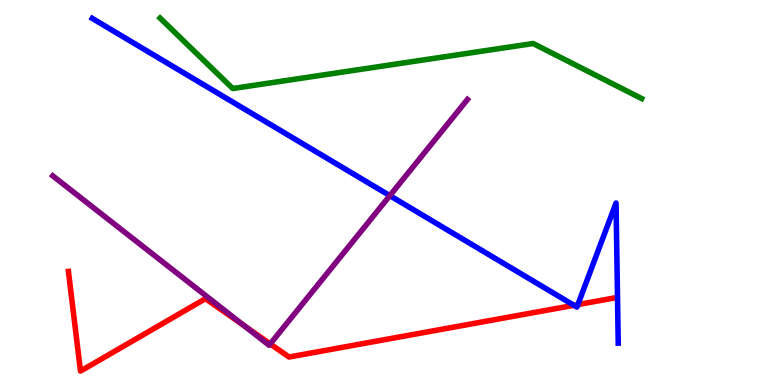[{'lines': ['blue', 'red'], 'intersections': [{'x': 7.41, 'y': 2.07}, {'x': 7.46, 'y': 2.09}]}, {'lines': ['green', 'red'], 'intersections': []}, {'lines': ['purple', 'red'], 'intersections': [{'x': 3.15, 'y': 1.54}, {'x': 3.49, 'y': 1.07}]}, {'lines': ['blue', 'green'], 'intersections': []}, {'lines': ['blue', 'purple'], 'intersections': [{'x': 5.03, 'y': 4.92}]}, {'lines': ['green', 'purple'], 'intersections': []}]